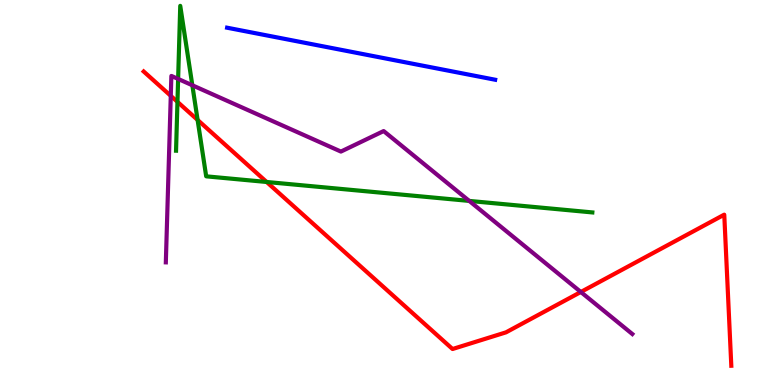[{'lines': ['blue', 'red'], 'intersections': []}, {'lines': ['green', 'red'], 'intersections': [{'x': 2.29, 'y': 7.35}, {'x': 2.55, 'y': 6.88}, {'x': 3.44, 'y': 5.27}]}, {'lines': ['purple', 'red'], 'intersections': [{'x': 2.2, 'y': 7.51}, {'x': 7.49, 'y': 2.42}]}, {'lines': ['blue', 'green'], 'intersections': []}, {'lines': ['blue', 'purple'], 'intersections': []}, {'lines': ['green', 'purple'], 'intersections': [{'x': 2.3, 'y': 7.95}, {'x': 2.48, 'y': 7.79}, {'x': 6.05, 'y': 4.78}]}]